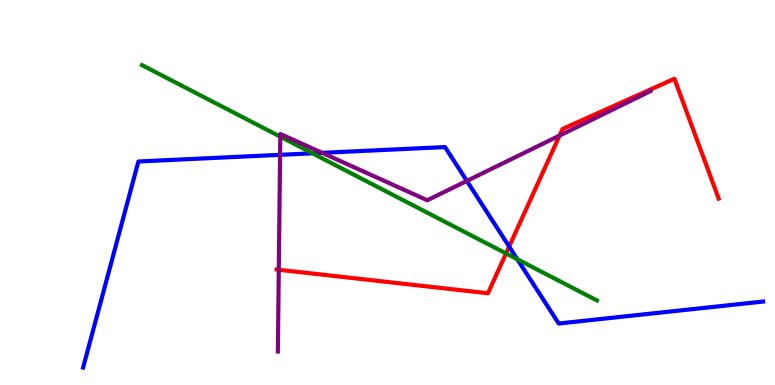[{'lines': ['blue', 'red'], 'intersections': [{'x': 6.57, 'y': 3.6}]}, {'lines': ['green', 'red'], 'intersections': [{'x': 6.53, 'y': 3.42}]}, {'lines': ['purple', 'red'], 'intersections': [{'x': 3.6, 'y': 2.99}, {'x': 7.22, 'y': 6.48}]}, {'lines': ['blue', 'green'], 'intersections': [{'x': 4.03, 'y': 6.02}, {'x': 6.68, 'y': 3.27}]}, {'lines': ['blue', 'purple'], 'intersections': [{'x': 3.61, 'y': 5.98}, {'x': 4.16, 'y': 6.03}, {'x': 6.02, 'y': 5.3}]}, {'lines': ['green', 'purple'], 'intersections': [{'x': 3.62, 'y': 6.45}]}]